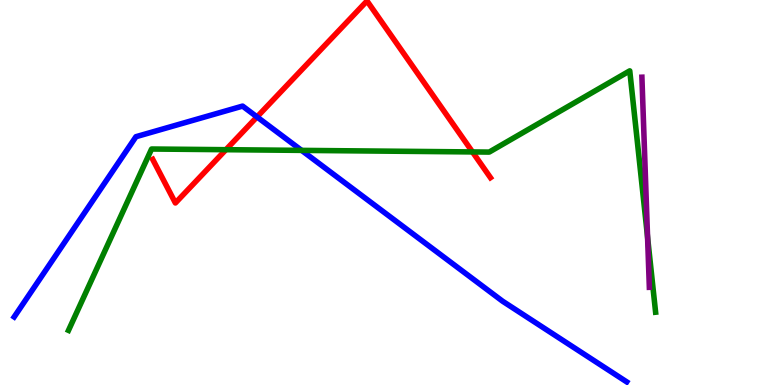[{'lines': ['blue', 'red'], 'intersections': [{'x': 3.32, 'y': 6.96}]}, {'lines': ['green', 'red'], 'intersections': [{'x': 2.92, 'y': 6.11}, {'x': 6.1, 'y': 6.05}]}, {'lines': ['purple', 'red'], 'intersections': []}, {'lines': ['blue', 'green'], 'intersections': [{'x': 3.89, 'y': 6.09}]}, {'lines': ['blue', 'purple'], 'intersections': []}, {'lines': ['green', 'purple'], 'intersections': [{'x': 8.36, 'y': 3.84}]}]